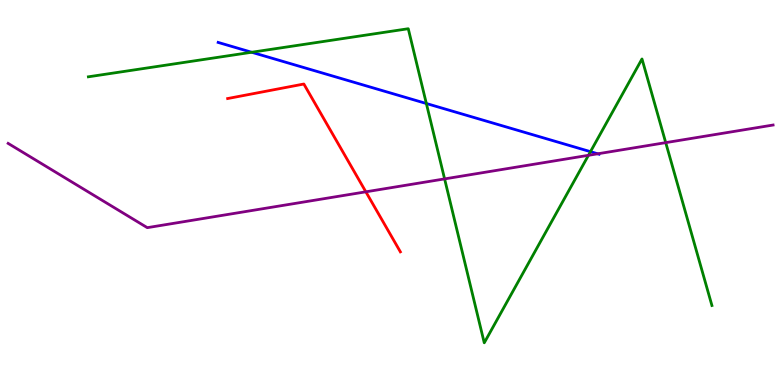[{'lines': ['blue', 'red'], 'intersections': []}, {'lines': ['green', 'red'], 'intersections': []}, {'lines': ['purple', 'red'], 'intersections': [{'x': 4.72, 'y': 5.02}]}, {'lines': ['blue', 'green'], 'intersections': [{'x': 3.25, 'y': 8.64}, {'x': 5.5, 'y': 7.31}, {'x': 7.62, 'y': 6.06}]}, {'lines': ['blue', 'purple'], 'intersections': [{'x': 7.71, 'y': 6.01}]}, {'lines': ['green', 'purple'], 'intersections': [{'x': 5.74, 'y': 5.35}, {'x': 7.59, 'y': 5.97}, {'x': 8.59, 'y': 6.3}]}]